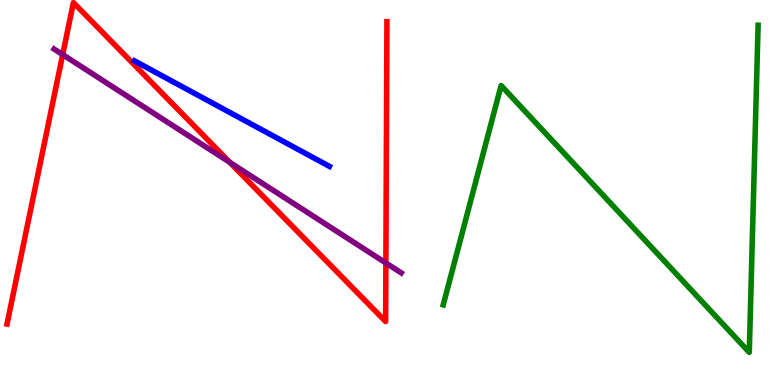[{'lines': ['blue', 'red'], 'intersections': []}, {'lines': ['green', 'red'], 'intersections': []}, {'lines': ['purple', 'red'], 'intersections': [{'x': 0.809, 'y': 8.58}, {'x': 2.96, 'y': 5.78}, {'x': 4.98, 'y': 3.17}]}, {'lines': ['blue', 'green'], 'intersections': []}, {'lines': ['blue', 'purple'], 'intersections': []}, {'lines': ['green', 'purple'], 'intersections': []}]